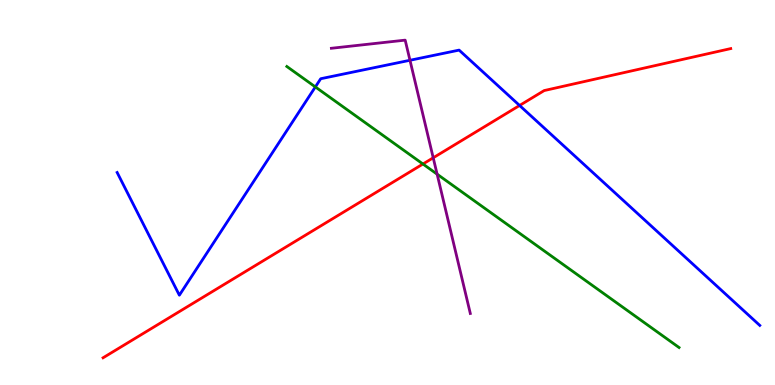[{'lines': ['blue', 'red'], 'intersections': [{'x': 6.7, 'y': 7.26}]}, {'lines': ['green', 'red'], 'intersections': [{'x': 5.46, 'y': 5.74}]}, {'lines': ['purple', 'red'], 'intersections': [{'x': 5.59, 'y': 5.9}]}, {'lines': ['blue', 'green'], 'intersections': [{'x': 4.07, 'y': 7.74}]}, {'lines': ['blue', 'purple'], 'intersections': [{'x': 5.29, 'y': 8.43}]}, {'lines': ['green', 'purple'], 'intersections': [{'x': 5.64, 'y': 5.48}]}]